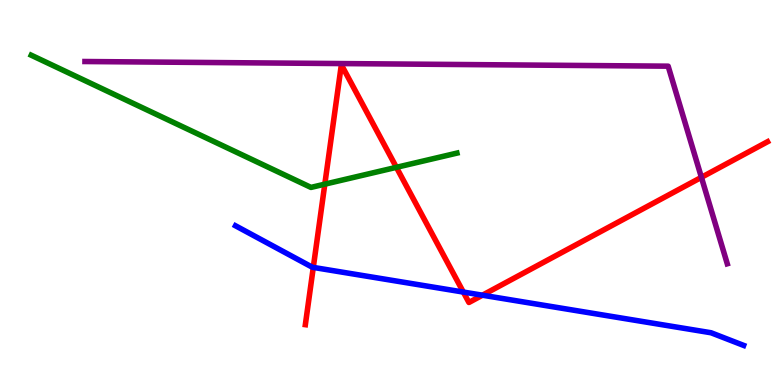[{'lines': ['blue', 'red'], 'intersections': [{'x': 4.04, 'y': 3.05}, {'x': 5.98, 'y': 2.41}, {'x': 6.22, 'y': 2.33}]}, {'lines': ['green', 'red'], 'intersections': [{'x': 4.19, 'y': 5.22}, {'x': 5.11, 'y': 5.65}]}, {'lines': ['purple', 'red'], 'intersections': [{'x': 9.05, 'y': 5.39}]}, {'lines': ['blue', 'green'], 'intersections': []}, {'lines': ['blue', 'purple'], 'intersections': []}, {'lines': ['green', 'purple'], 'intersections': []}]